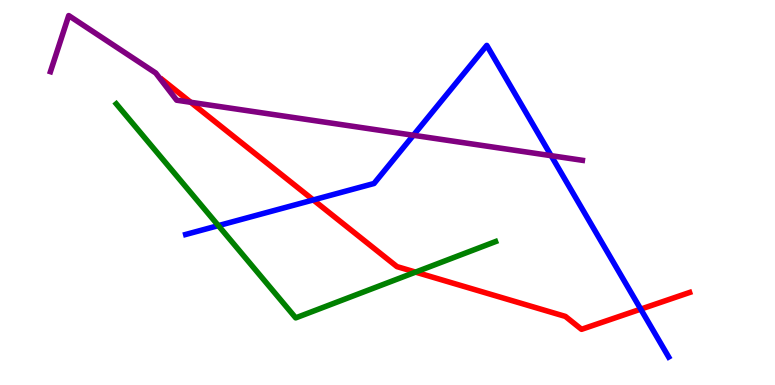[{'lines': ['blue', 'red'], 'intersections': [{'x': 4.04, 'y': 4.81}, {'x': 8.27, 'y': 1.97}]}, {'lines': ['green', 'red'], 'intersections': [{'x': 5.36, 'y': 2.93}]}, {'lines': ['purple', 'red'], 'intersections': [{'x': 2.46, 'y': 7.34}]}, {'lines': ['blue', 'green'], 'intersections': [{'x': 2.82, 'y': 4.14}]}, {'lines': ['blue', 'purple'], 'intersections': [{'x': 5.33, 'y': 6.49}, {'x': 7.11, 'y': 5.96}]}, {'lines': ['green', 'purple'], 'intersections': []}]